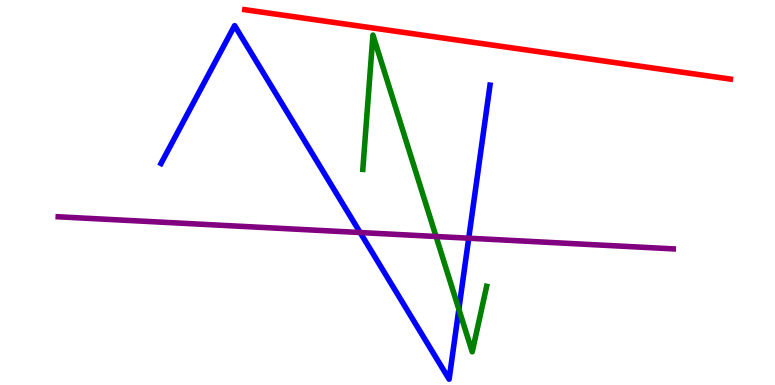[{'lines': ['blue', 'red'], 'intersections': []}, {'lines': ['green', 'red'], 'intersections': []}, {'lines': ['purple', 'red'], 'intersections': []}, {'lines': ['blue', 'green'], 'intersections': [{'x': 5.92, 'y': 1.97}]}, {'lines': ['blue', 'purple'], 'intersections': [{'x': 4.65, 'y': 3.96}, {'x': 6.05, 'y': 3.81}]}, {'lines': ['green', 'purple'], 'intersections': [{'x': 5.63, 'y': 3.86}]}]